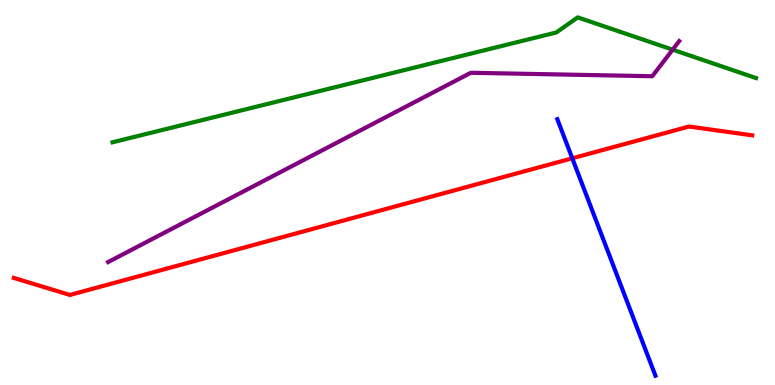[{'lines': ['blue', 'red'], 'intersections': [{'x': 7.38, 'y': 5.89}]}, {'lines': ['green', 'red'], 'intersections': []}, {'lines': ['purple', 'red'], 'intersections': []}, {'lines': ['blue', 'green'], 'intersections': []}, {'lines': ['blue', 'purple'], 'intersections': []}, {'lines': ['green', 'purple'], 'intersections': [{'x': 8.68, 'y': 8.71}]}]